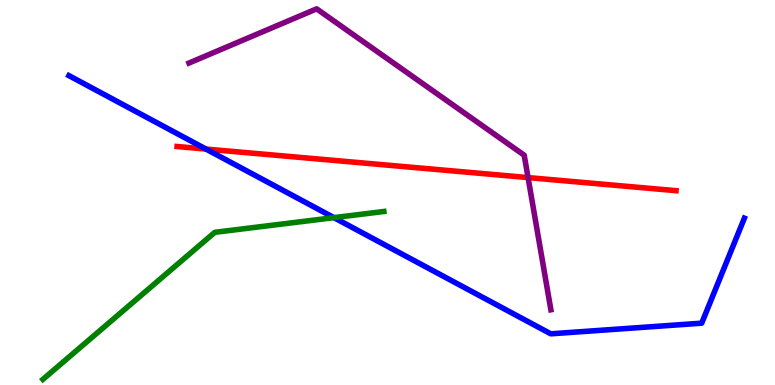[{'lines': ['blue', 'red'], 'intersections': [{'x': 2.66, 'y': 6.13}]}, {'lines': ['green', 'red'], 'intersections': []}, {'lines': ['purple', 'red'], 'intersections': [{'x': 6.81, 'y': 5.39}]}, {'lines': ['blue', 'green'], 'intersections': [{'x': 4.31, 'y': 4.35}]}, {'lines': ['blue', 'purple'], 'intersections': []}, {'lines': ['green', 'purple'], 'intersections': []}]